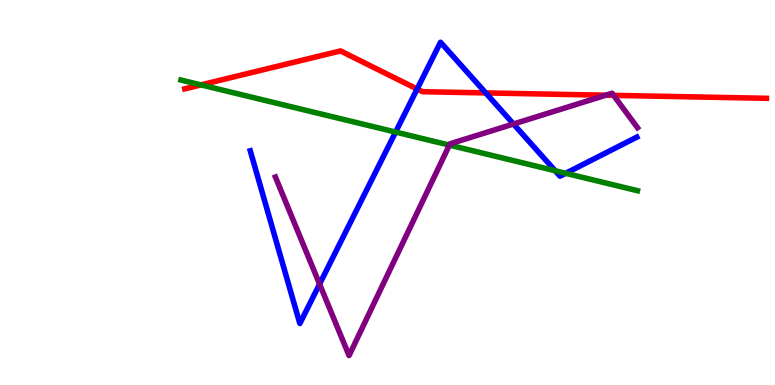[{'lines': ['blue', 'red'], 'intersections': [{'x': 5.38, 'y': 7.69}, {'x': 6.27, 'y': 7.59}]}, {'lines': ['green', 'red'], 'intersections': [{'x': 2.59, 'y': 7.8}]}, {'lines': ['purple', 'red'], 'intersections': [{'x': 7.82, 'y': 7.53}, {'x': 7.92, 'y': 7.52}]}, {'lines': ['blue', 'green'], 'intersections': [{'x': 5.1, 'y': 6.57}, {'x': 7.16, 'y': 5.56}, {'x': 7.3, 'y': 5.5}]}, {'lines': ['blue', 'purple'], 'intersections': [{'x': 4.12, 'y': 2.62}, {'x': 6.63, 'y': 6.78}]}, {'lines': ['green', 'purple'], 'intersections': [{'x': 5.8, 'y': 6.23}]}]